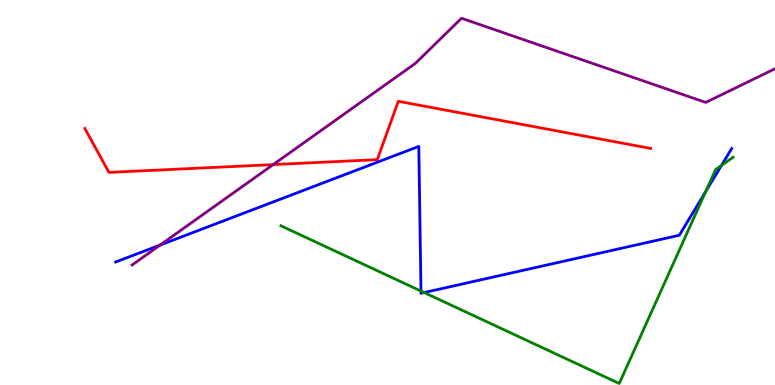[{'lines': ['blue', 'red'], 'intersections': []}, {'lines': ['green', 'red'], 'intersections': []}, {'lines': ['purple', 'red'], 'intersections': [{'x': 3.52, 'y': 5.72}]}, {'lines': ['blue', 'green'], 'intersections': [{'x': 5.43, 'y': 2.44}, {'x': 5.47, 'y': 2.4}, {'x': 9.11, 'y': 5.03}, {'x': 9.31, 'y': 5.7}]}, {'lines': ['blue', 'purple'], 'intersections': [{'x': 2.07, 'y': 3.63}]}, {'lines': ['green', 'purple'], 'intersections': []}]